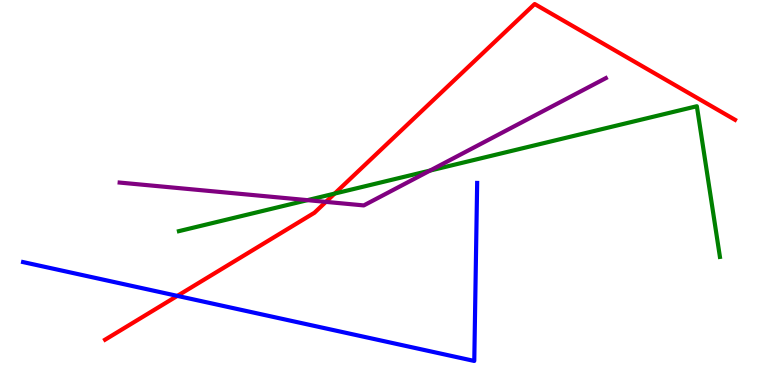[{'lines': ['blue', 'red'], 'intersections': [{'x': 2.29, 'y': 2.31}]}, {'lines': ['green', 'red'], 'intersections': [{'x': 4.32, 'y': 4.97}]}, {'lines': ['purple', 'red'], 'intersections': [{'x': 4.21, 'y': 4.76}]}, {'lines': ['blue', 'green'], 'intersections': []}, {'lines': ['blue', 'purple'], 'intersections': []}, {'lines': ['green', 'purple'], 'intersections': [{'x': 3.97, 'y': 4.8}, {'x': 5.55, 'y': 5.57}]}]